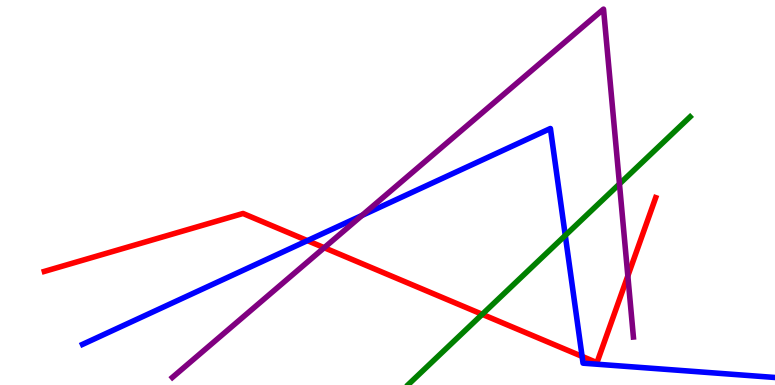[{'lines': ['blue', 'red'], 'intersections': [{'x': 3.97, 'y': 3.75}, {'x': 7.51, 'y': 0.743}]}, {'lines': ['green', 'red'], 'intersections': [{'x': 6.22, 'y': 1.84}]}, {'lines': ['purple', 'red'], 'intersections': [{'x': 4.18, 'y': 3.57}, {'x': 8.1, 'y': 2.83}]}, {'lines': ['blue', 'green'], 'intersections': [{'x': 7.29, 'y': 3.89}]}, {'lines': ['blue', 'purple'], 'intersections': [{'x': 4.67, 'y': 4.4}]}, {'lines': ['green', 'purple'], 'intersections': [{'x': 7.99, 'y': 5.22}]}]